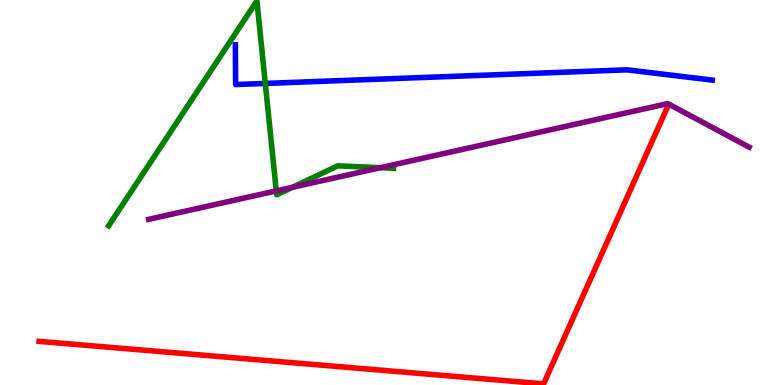[{'lines': ['blue', 'red'], 'intersections': []}, {'lines': ['green', 'red'], 'intersections': []}, {'lines': ['purple', 'red'], 'intersections': []}, {'lines': ['blue', 'green'], 'intersections': [{'x': 3.42, 'y': 7.83}]}, {'lines': ['blue', 'purple'], 'intersections': []}, {'lines': ['green', 'purple'], 'intersections': [{'x': 3.56, 'y': 5.04}, {'x': 3.77, 'y': 5.14}, {'x': 4.91, 'y': 5.64}]}]